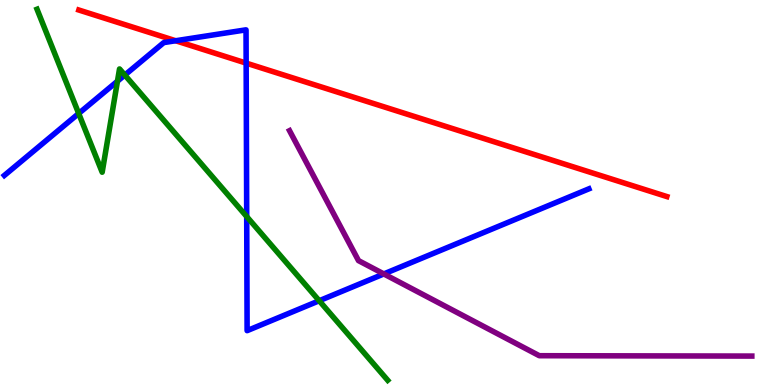[{'lines': ['blue', 'red'], 'intersections': [{'x': 2.27, 'y': 8.94}, {'x': 3.18, 'y': 8.36}]}, {'lines': ['green', 'red'], 'intersections': []}, {'lines': ['purple', 'red'], 'intersections': []}, {'lines': ['blue', 'green'], 'intersections': [{'x': 1.02, 'y': 7.05}, {'x': 1.52, 'y': 7.89}, {'x': 1.61, 'y': 8.05}, {'x': 3.18, 'y': 4.37}, {'x': 4.12, 'y': 2.19}]}, {'lines': ['blue', 'purple'], 'intersections': [{'x': 4.95, 'y': 2.88}]}, {'lines': ['green', 'purple'], 'intersections': []}]